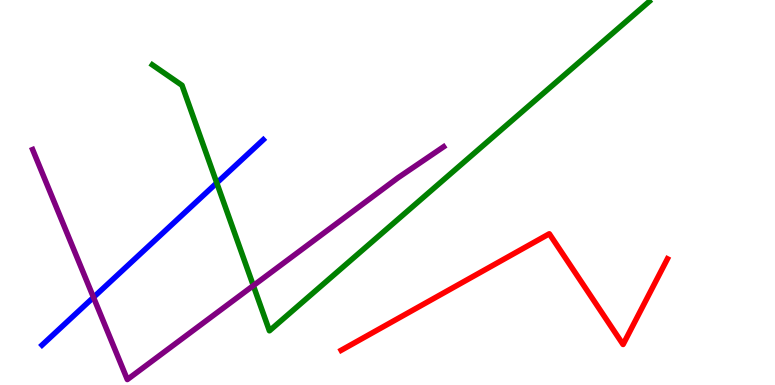[{'lines': ['blue', 'red'], 'intersections': []}, {'lines': ['green', 'red'], 'intersections': []}, {'lines': ['purple', 'red'], 'intersections': []}, {'lines': ['blue', 'green'], 'intersections': [{'x': 2.8, 'y': 5.25}]}, {'lines': ['blue', 'purple'], 'intersections': [{'x': 1.21, 'y': 2.28}]}, {'lines': ['green', 'purple'], 'intersections': [{'x': 3.27, 'y': 2.58}]}]